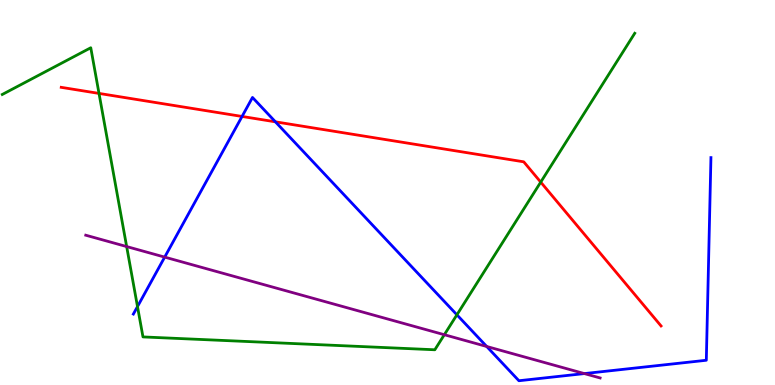[{'lines': ['blue', 'red'], 'intersections': [{'x': 3.12, 'y': 6.98}, {'x': 3.55, 'y': 6.84}]}, {'lines': ['green', 'red'], 'intersections': [{'x': 1.28, 'y': 7.57}, {'x': 6.98, 'y': 5.27}]}, {'lines': ['purple', 'red'], 'intersections': []}, {'lines': ['blue', 'green'], 'intersections': [{'x': 1.77, 'y': 2.04}, {'x': 5.9, 'y': 1.82}]}, {'lines': ['blue', 'purple'], 'intersections': [{'x': 2.13, 'y': 3.32}, {'x': 6.28, 'y': 1.0}, {'x': 7.54, 'y': 0.297}]}, {'lines': ['green', 'purple'], 'intersections': [{'x': 1.63, 'y': 3.6}, {'x': 5.73, 'y': 1.31}]}]